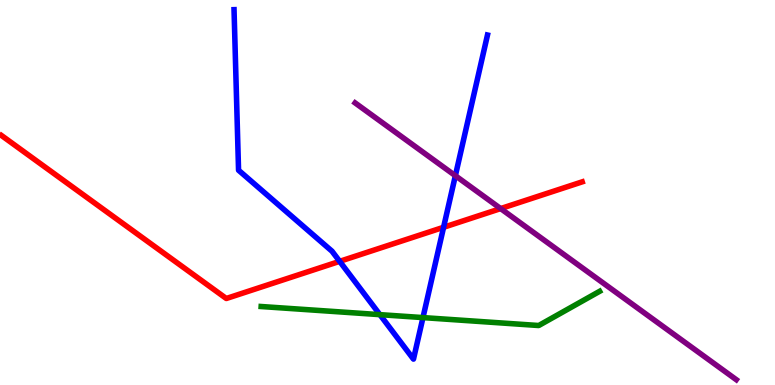[{'lines': ['blue', 'red'], 'intersections': [{'x': 4.38, 'y': 3.21}, {'x': 5.72, 'y': 4.1}]}, {'lines': ['green', 'red'], 'intersections': []}, {'lines': ['purple', 'red'], 'intersections': [{'x': 6.46, 'y': 4.58}]}, {'lines': ['blue', 'green'], 'intersections': [{'x': 4.9, 'y': 1.83}, {'x': 5.46, 'y': 1.75}]}, {'lines': ['blue', 'purple'], 'intersections': [{'x': 5.88, 'y': 5.44}]}, {'lines': ['green', 'purple'], 'intersections': []}]